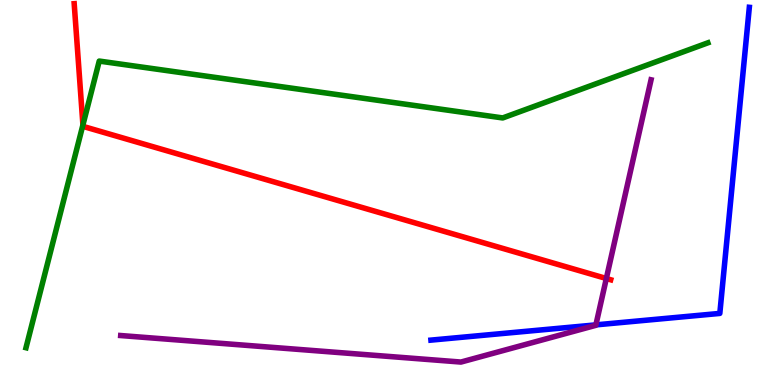[{'lines': ['blue', 'red'], 'intersections': []}, {'lines': ['green', 'red'], 'intersections': [{'x': 1.07, 'y': 6.76}]}, {'lines': ['purple', 'red'], 'intersections': [{'x': 7.82, 'y': 2.77}]}, {'lines': ['blue', 'green'], 'intersections': []}, {'lines': ['blue', 'purple'], 'intersections': [{'x': 7.69, 'y': 1.56}]}, {'lines': ['green', 'purple'], 'intersections': []}]